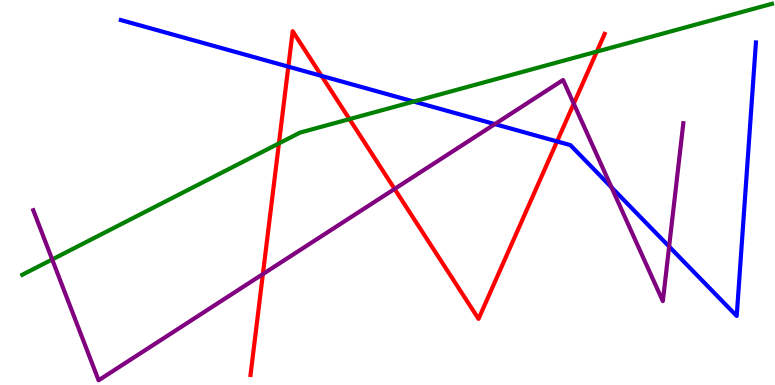[{'lines': ['blue', 'red'], 'intersections': [{'x': 3.72, 'y': 8.27}, {'x': 4.15, 'y': 8.03}, {'x': 7.19, 'y': 6.33}]}, {'lines': ['green', 'red'], 'intersections': [{'x': 3.6, 'y': 6.28}, {'x': 4.51, 'y': 6.91}, {'x': 7.7, 'y': 8.66}]}, {'lines': ['purple', 'red'], 'intersections': [{'x': 3.39, 'y': 2.88}, {'x': 5.09, 'y': 5.09}, {'x': 7.4, 'y': 7.31}]}, {'lines': ['blue', 'green'], 'intersections': [{'x': 5.34, 'y': 7.36}]}, {'lines': ['blue', 'purple'], 'intersections': [{'x': 6.39, 'y': 6.78}, {'x': 7.89, 'y': 5.13}, {'x': 8.63, 'y': 3.6}]}, {'lines': ['green', 'purple'], 'intersections': [{'x': 0.673, 'y': 3.26}]}]